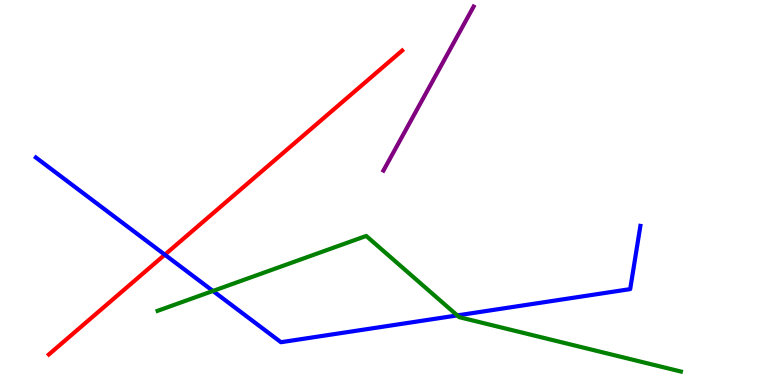[{'lines': ['blue', 'red'], 'intersections': [{'x': 2.13, 'y': 3.38}]}, {'lines': ['green', 'red'], 'intersections': []}, {'lines': ['purple', 'red'], 'intersections': []}, {'lines': ['blue', 'green'], 'intersections': [{'x': 2.75, 'y': 2.44}, {'x': 5.9, 'y': 1.81}]}, {'lines': ['blue', 'purple'], 'intersections': []}, {'lines': ['green', 'purple'], 'intersections': []}]